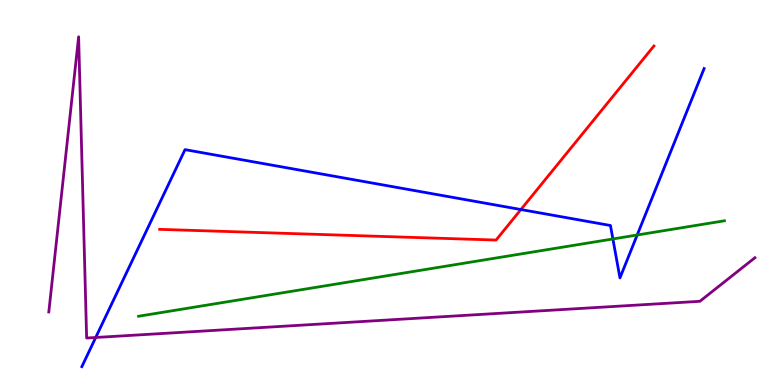[{'lines': ['blue', 'red'], 'intersections': [{'x': 6.72, 'y': 4.56}]}, {'lines': ['green', 'red'], 'intersections': []}, {'lines': ['purple', 'red'], 'intersections': []}, {'lines': ['blue', 'green'], 'intersections': [{'x': 7.91, 'y': 3.79}, {'x': 8.22, 'y': 3.9}]}, {'lines': ['blue', 'purple'], 'intersections': [{'x': 1.24, 'y': 1.23}]}, {'lines': ['green', 'purple'], 'intersections': []}]